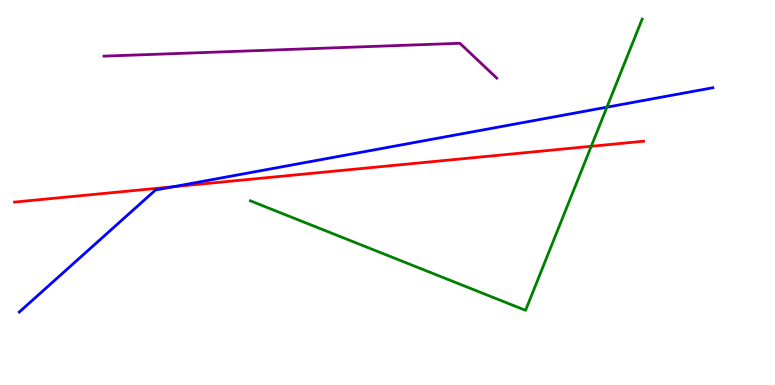[{'lines': ['blue', 'red'], 'intersections': [{'x': 2.24, 'y': 5.15}]}, {'lines': ['green', 'red'], 'intersections': [{'x': 7.63, 'y': 6.2}]}, {'lines': ['purple', 'red'], 'intersections': []}, {'lines': ['blue', 'green'], 'intersections': [{'x': 7.83, 'y': 7.22}]}, {'lines': ['blue', 'purple'], 'intersections': []}, {'lines': ['green', 'purple'], 'intersections': []}]